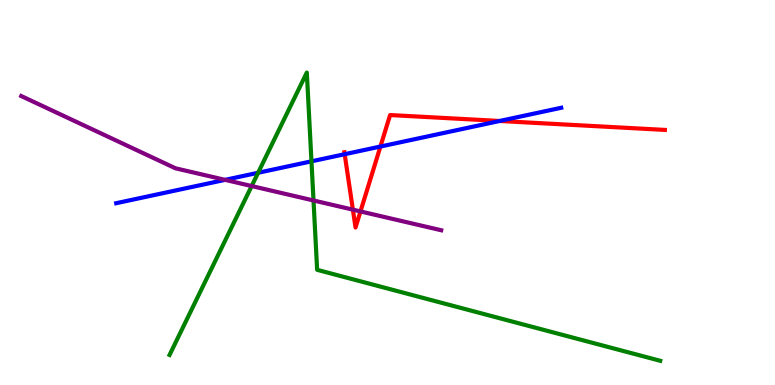[{'lines': ['blue', 'red'], 'intersections': [{'x': 4.45, 'y': 5.99}, {'x': 4.91, 'y': 6.19}, {'x': 6.45, 'y': 6.86}]}, {'lines': ['green', 'red'], 'intersections': []}, {'lines': ['purple', 'red'], 'intersections': [{'x': 4.55, 'y': 4.55}, {'x': 4.65, 'y': 4.51}]}, {'lines': ['blue', 'green'], 'intersections': [{'x': 3.33, 'y': 5.51}, {'x': 4.02, 'y': 5.81}]}, {'lines': ['blue', 'purple'], 'intersections': [{'x': 2.9, 'y': 5.33}]}, {'lines': ['green', 'purple'], 'intersections': [{'x': 3.25, 'y': 5.17}, {'x': 4.05, 'y': 4.79}]}]